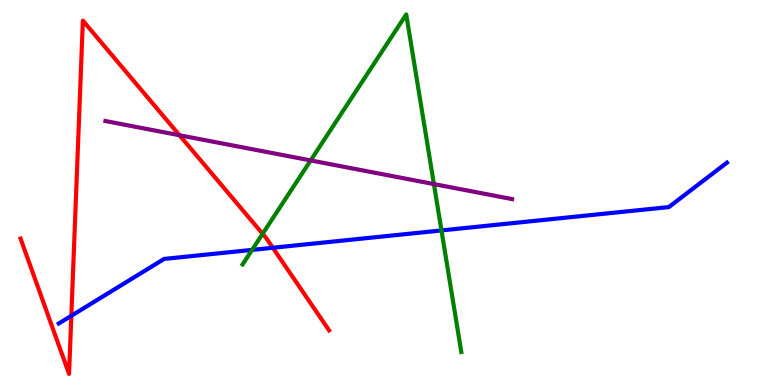[{'lines': ['blue', 'red'], 'intersections': [{'x': 0.92, 'y': 1.8}, {'x': 3.52, 'y': 3.56}]}, {'lines': ['green', 'red'], 'intersections': [{'x': 3.39, 'y': 3.93}]}, {'lines': ['purple', 'red'], 'intersections': [{'x': 2.32, 'y': 6.49}]}, {'lines': ['blue', 'green'], 'intersections': [{'x': 3.25, 'y': 3.51}, {'x': 5.7, 'y': 4.01}]}, {'lines': ['blue', 'purple'], 'intersections': []}, {'lines': ['green', 'purple'], 'intersections': [{'x': 4.01, 'y': 5.83}, {'x': 5.6, 'y': 5.22}]}]